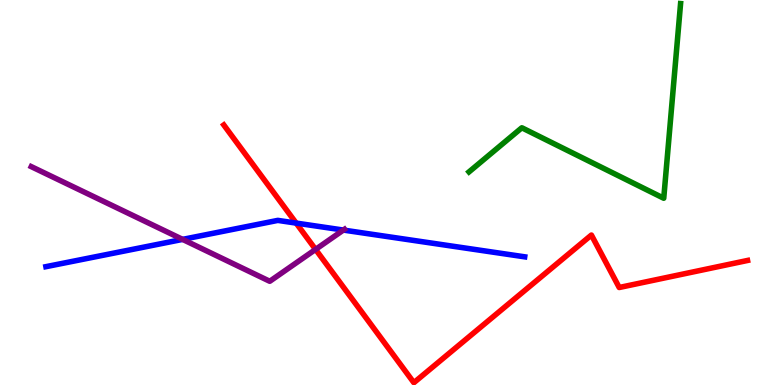[{'lines': ['blue', 'red'], 'intersections': [{'x': 3.82, 'y': 4.21}]}, {'lines': ['green', 'red'], 'intersections': []}, {'lines': ['purple', 'red'], 'intersections': [{'x': 4.07, 'y': 3.52}]}, {'lines': ['blue', 'green'], 'intersections': []}, {'lines': ['blue', 'purple'], 'intersections': [{'x': 2.36, 'y': 3.78}, {'x': 4.43, 'y': 4.02}]}, {'lines': ['green', 'purple'], 'intersections': []}]